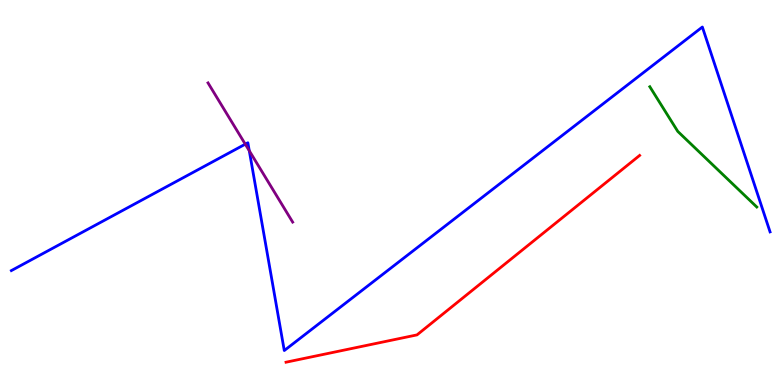[{'lines': ['blue', 'red'], 'intersections': []}, {'lines': ['green', 'red'], 'intersections': []}, {'lines': ['purple', 'red'], 'intersections': []}, {'lines': ['blue', 'green'], 'intersections': []}, {'lines': ['blue', 'purple'], 'intersections': [{'x': 3.16, 'y': 6.26}, {'x': 3.22, 'y': 6.08}]}, {'lines': ['green', 'purple'], 'intersections': []}]